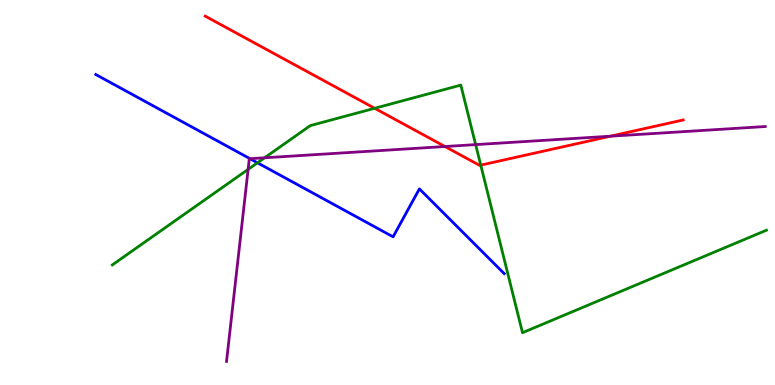[{'lines': ['blue', 'red'], 'intersections': []}, {'lines': ['green', 'red'], 'intersections': [{'x': 4.83, 'y': 7.19}, {'x': 6.2, 'y': 5.71}]}, {'lines': ['purple', 'red'], 'intersections': [{'x': 5.74, 'y': 6.19}, {'x': 7.88, 'y': 6.46}]}, {'lines': ['blue', 'green'], 'intersections': [{'x': 3.32, 'y': 5.77}]}, {'lines': ['blue', 'purple'], 'intersections': [{'x': 3.23, 'y': 5.88}]}, {'lines': ['green', 'purple'], 'intersections': [{'x': 3.2, 'y': 5.6}, {'x': 3.41, 'y': 5.9}, {'x': 6.14, 'y': 6.24}]}]